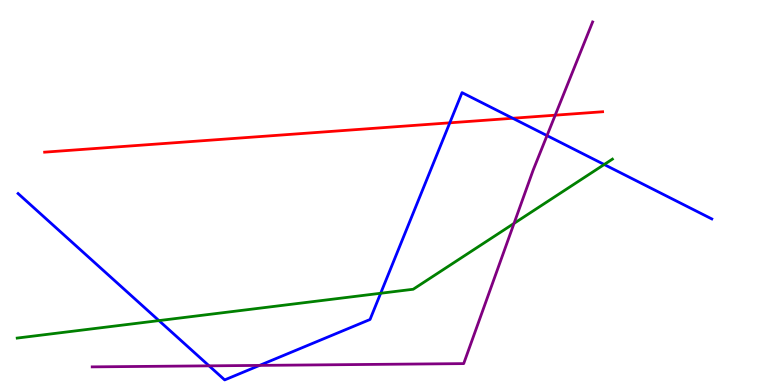[{'lines': ['blue', 'red'], 'intersections': [{'x': 5.8, 'y': 6.81}, {'x': 6.62, 'y': 6.93}]}, {'lines': ['green', 'red'], 'intersections': []}, {'lines': ['purple', 'red'], 'intersections': [{'x': 7.16, 'y': 7.01}]}, {'lines': ['blue', 'green'], 'intersections': [{'x': 2.05, 'y': 1.67}, {'x': 4.91, 'y': 2.38}, {'x': 7.8, 'y': 5.73}]}, {'lines': ['blue', 'purple'], 'intersections': [{'x': 2.7, 'y': 0.498}, {'x': 3.35, 'y': 0.509}, {'x': 7.06, 'y': 6.48}]}, {'lines': ['green', 'purple'], 'intersections': [{'x': 6.63, 'y': 4.2}]}]